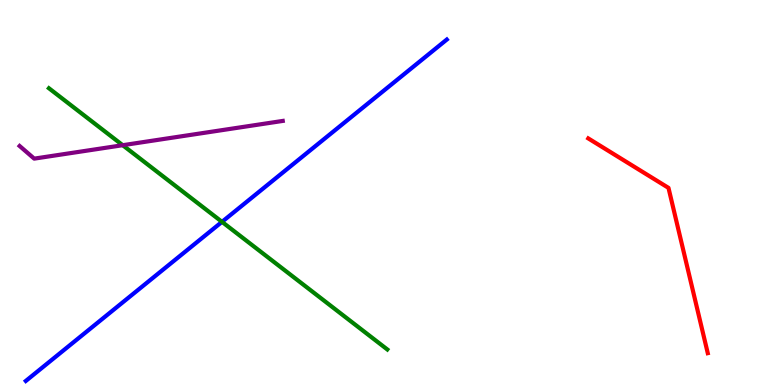[{'lines': ['blue', 'red'], 'intersections': []}, {'lines': ['green', 'red'], 'intersections': []}, {'lines': ['purple', 'red'], 'intersections': []}, {'lines': ['blue', 'green'], 'intersections': [{'x': 2.86, 'y': 4.24}]}, {'lines': ['blue', 'purple'], 'intersections': []}, {'lines': ['green', 'purple'], 'intersections': [{'x': 1.58, 'y': 6.23}]}]